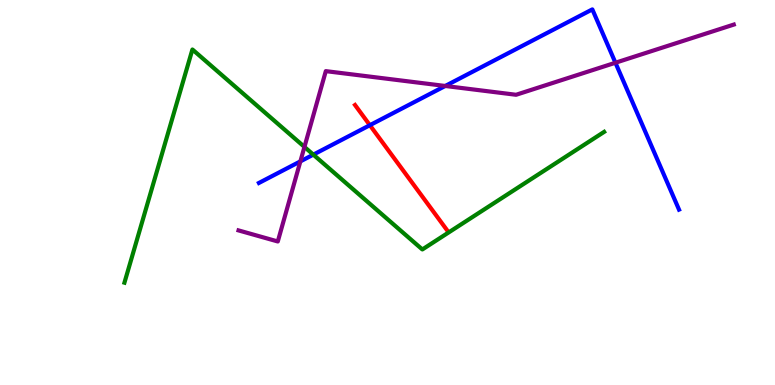[{'lines': ['blue', 'red'], 'intersections': [{'x': 4.77, 'y': 6.75}]}, {'lines': ['green', 'red'], 'intersections': []}, {'lines': ['purple', 'red'], 'intersections': []}, {'lines': ['blue', 'green'], 'intersections': [{'x': 4.04, 'y': 5.98}]}, {'lines': ['blue', 'purple'], 'intersections': [{'x': 3.88, 'y': 5.81}, {'x': 5.74, 'y': 7.77}, {'x': 7.94, 'y': 8.37}]}, {'lines': ['green', 'purple'], 'intersections': [{'x': 3.93, 'y': 6.18}]}]